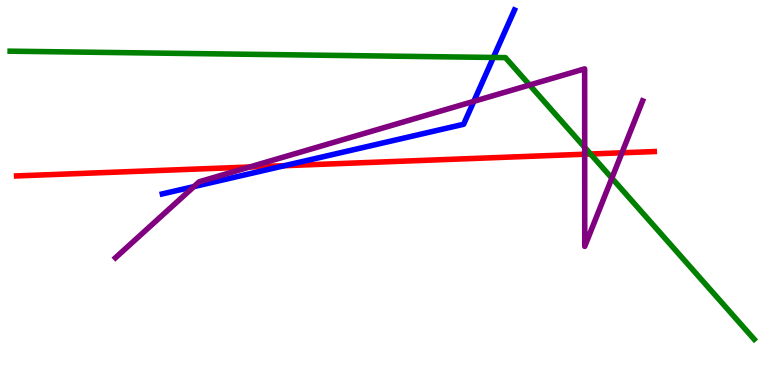[{'lines': ['blue', 'red'], 'intersections': [{'x': 3.67, 'y': 5.7}]}, {'lines': ['green', 'red'], 'intersections': [{'x': 7.62, 'y': 6.0}]}, {'lines': ['purple', 'red'], 'intersections': [{'x': 3.22, 'y': 5.66}, {'x': 7.54, 'y': 5.99}, {'x': 8.03, 'y': 6.03}]}, {'lines': ['blue', 'green'], 'intersections': [{'x': 6.37, 'y': 8.51}]}, {'lines': ['blue', 'purple'], 'intersections': [{'x': 2.5, 'y': 5.15}, {'x': 6.11, 'y': 7.37}]}, {'lines': ['green', 'purple'], 'intersections': [{'x': 6.83, 'y': 7.79}, {'x': 7.54, 'y': 6.17}, {'x': 7.9, 'y': 5.37}]}]